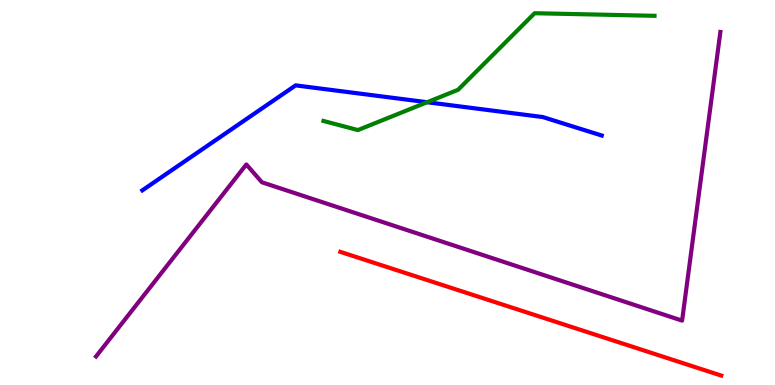[{'lines': ['blue', 'red'], 'intersections': []}, {'lines': ['green', 'red'], 'intersections': []}, {'lines': ['purple', 'red'], 'intersections': []}, {'lines': ['blue', 'green'], 'intersections': [{'x': 5.51, 'y': 7.34}]}, {'lines': ['blue', 'purple'], 'intersections': []}, {'lines': ['green', 'purple'], 'intersections': []}]